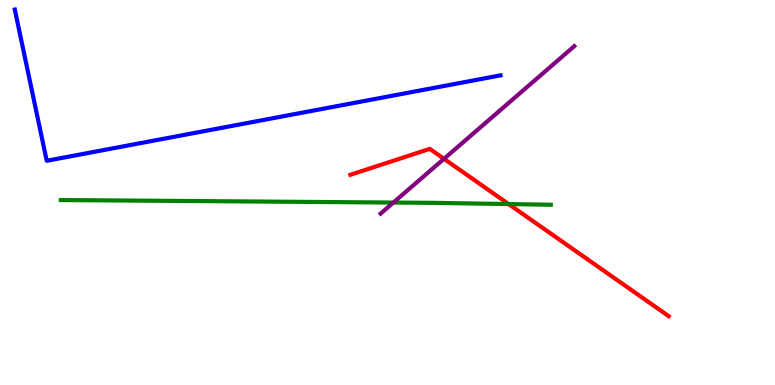[{'lines': ['blue', 'red'], 'intersections': []}, {'lines': ['green', 'red'], 'intersections': [{'x': 6.56, 'y': 4.7}]}, {'lines': ['purple', 'red'], 'intersections': [{'x': 5.73, 'y': 5.87}]}, {'lines': ['blue', 'green'], 'intersections': []}, {'lines': ['blue', 'purple'], 'intersections': []}, {'lines': ['green', 'purple'], 'intersections': [{'x': 5.08, 'y': 4.74}]}]